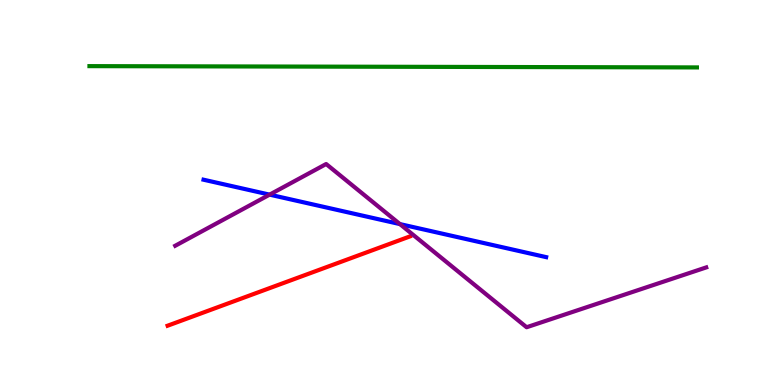[{'lines': ['blue', 'red'], 'intersections': []}, {'lines': ['green', 'red'], 'intersections': []}, {'lines': ['purple', 'red'], 'intersections': []}, {'lines': ['blue', 'green'], 'intersections': []}, {'lines': ['blue', 'purple'], 'intersections': [{'x': 3.48, 'y': 4.94}, {'x': 5.16, 'y': 4.18}]}, {'lines': ['green', 'purple'], 'intersections': []}]